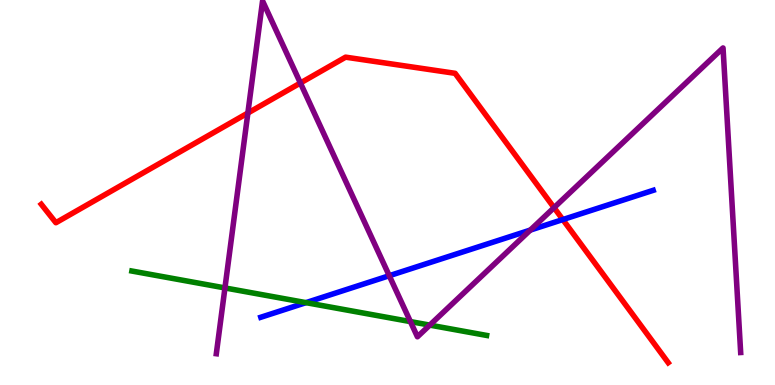[{'lines': ['blue', 'red'], 'intersections': [{'x': 7.26, 'y': 4.3}]}, {'lines': ['green', 'red'], 'intersections': []}, {'lines': ['purple', 'red'], 'intersections': [{'x': 3.2, 'y': 7.06}, {'x': 3.88, 'y': 7.84}, {'x': 7.15, 'y': 4.61}]}, {'lines': ['blue', 'green'], 'intersections': [{'x': 3.95, 'y': 2.14}]}, {'lines': ['blue', 'purple'], 'intersections': [{'x': 5.02, 'y': 2.84}, {'x': 6.84, 'y': 4.02}]}, {'lines': ['green', 'purple'], 'intersections': [{'x': 2.9, 'y': 2.52}, {'x': 5.3, 'y': 1.65}, {'x': 5.55, 'y': 1.56}]}]